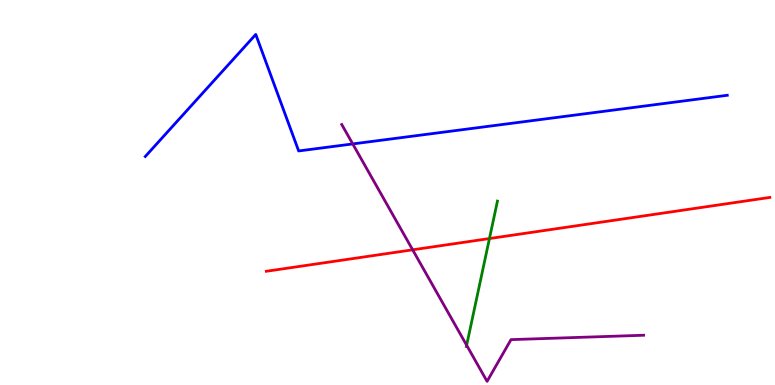[{'lines': ['blue', 'red'], 'intersections': []}, {'lines': ['green', 'red'], 'intersections': [{'x': 6.32, 'y': 3.8}]}, {'lines': ['purple', 'red'], 'intersections': [{'x': 5.32, 'y': 3.51}]}, {'lines': ['blue', 'green'], 'intersections': []}, {'lines': ['blue', 'purple'], 'intersections': [{'x': 4.55, 'y': 6.26}]}, {'lines': ['green', 'purple'], 'intersections': [{'x': 6.02, 'y': 1.03}]}]